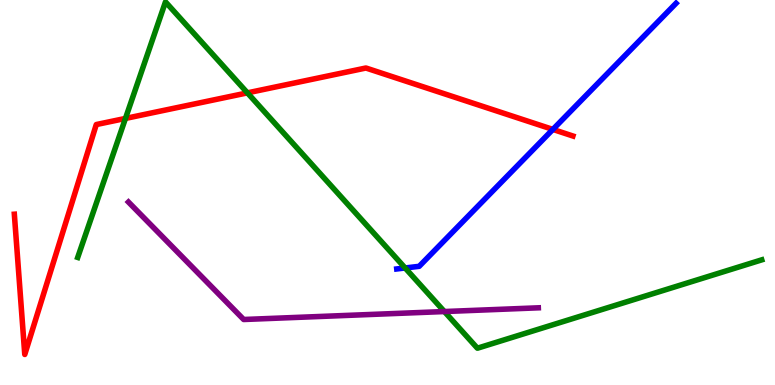[{'lines': ['blue', 'red'], 'intersections': [{'x': 7.13, 'y': 6.64}]}, {'lines': ['green', 'red'], 'intersections': [{'x': 1.62, 'y': 6.92}, {'x': 3.19, 'y': 7.59}]}, {'lines': ['purple', 'red'], 'intersections': []}, {'lines': ['blue', 'green'], 'intersections': [{'x': 5.23, 'y': 3.04}]}, {'lines': ['blue', 'purple'], 'intersections': []}, {'lines': ['green', 'purple'], 'intersections': [{'x': 5.73, 'y': 1.91}]}]